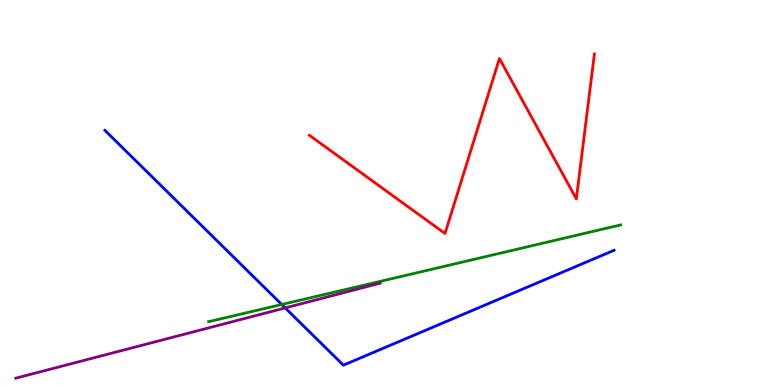[{'lines': ['blue', 'red'], 'intersections': []}, {'lines': ['green', 'red'], 'intersections': []}, {'lines': ['purple', 'red'], 'intersections': []}, {'lines': ['blue', 'green'], 'intersections': [{'x': 3.64, 'y': 2.09}]}, {'lines': ['blue', 'purple'], 'intersections': [{'x': 3.68, 'y': 2.0}]}, {'lines': ['green', 'purple'], 'intersections': []}]